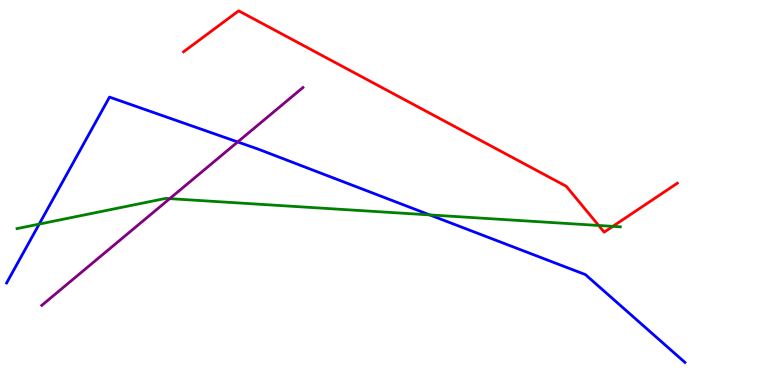[{'lines': ['blue', 'red'], 'intersections': []}, {'lines': ['green', 'red'], 'intersections': [{'x': 7.72, 'y': 4.14}, {'x': 7.91, 'y': 4.12}]}, {'lines': ['purple', 'red'], 'intersections': []}, {'lines': ['blue', 'green'], 'intersections': [{'x': 0.506, 'y': 4.18}, {'x': 5.55, 'y': 4.42}]}, {'lines': ['blue', 'purple'], 'intersections': [{'x': 3.07, 'y': 6.31}]}, {'lines': ['green', 'purple'], 'intersections': [{'x': 2.19, 'y': 4.84}]}]